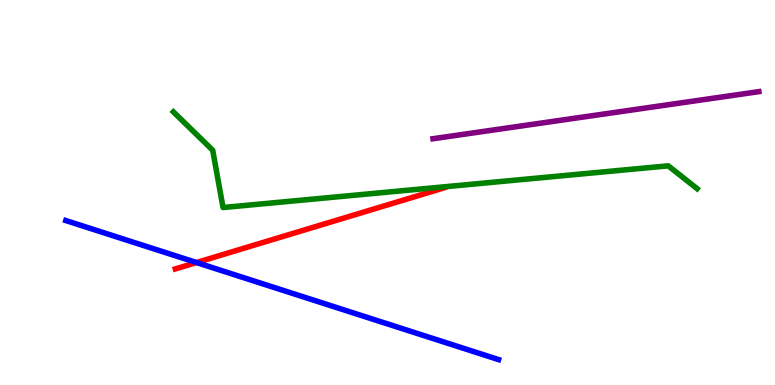[{'lines': ['blue', 'red'], 'intersections': [{'x': 2.54, 'y': 3.18}]}, {'lines': ['green', 'red'], 'intersections': []}, {'lines': ['purple', 'red'], 'intersections': []}, {'lines': ['blue', 'green'], 'intersections': []}, {'lines': ['blue', 'purple'], 'intersections': []}, {'lines': ['green', 'purple'], 'intersections': []}]